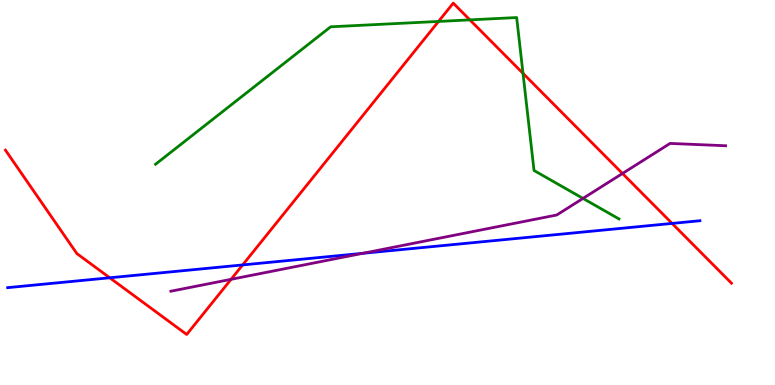[{'lines': ['blue', 'red'], 'intersections': [{'x': 1.42, 'y': 2.79}, {'x': 3.13, 'y': 3.12}, {'x': 8.67, 'y': 4.2}]}, {'lines': ['green', 'red'], 'intersections': [{'x': 5.66, 'y': 9.44}, {'x': 6.06, 'y': 9.48}, {'x': 6.75, 'y': 8.09}]}, {'lines': ['purple', 'red'], 'intersections': [{'x': 2.98, 'y': 2.74}, {'x': 8.03, 'y': 5.49}]}, {'lines': ['blue', 'green'], 'intersections': []}, {'lines': ['blue', 'purple'], 'intersections': [{'x': 4.68, 'y': 3.42}]}, {'lines': ['green', 'purple'], 'intersections': [{'x': 7.52, 'y': 4.85}]}]